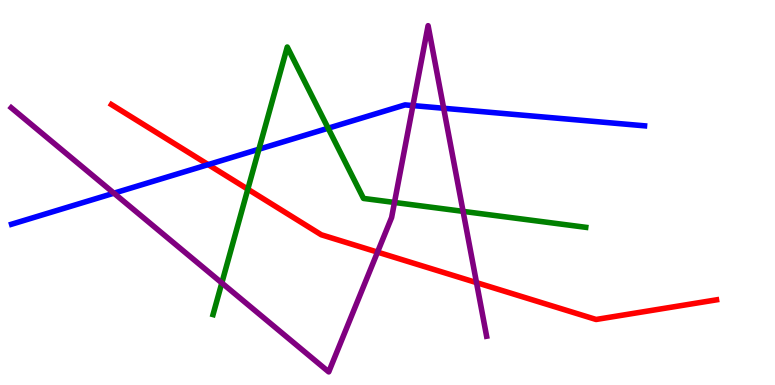[{'lines': ['blue', 'red'], 'intersections': [{'x': 2.69, 'y': 5.72}]}, {'lines': ['green', 'red'], 'intersections': [{'x': 3.2, 'y': 5.09}]}, {'lines': ['purple', 'red'], 'intersections': [{'x': 4.87, 'y': 3.45}, {'x': 6.15, 'y': 2.66}]}, {'lines': ['blue', 'green'], 'intersections': [{'x': 3.34, 'y': 6.12}, {'x': 4.23, 'y': 6.67}]}, {'lines': ['blue', 'purple'], 'intersections': [{'x': 1.47, 'y': 4.98}, {'x': 5.33, 'y': 7.26}, {'x': 5.72, 'y': 7.19}]}, {'lines': ['green', 'purple'], 'intersections': [{'x': 2.86, 'y': 2.65}, {'x': 5.09, 'y': 4.74}, {'x': 5.98, 'y': 4.51}]}]